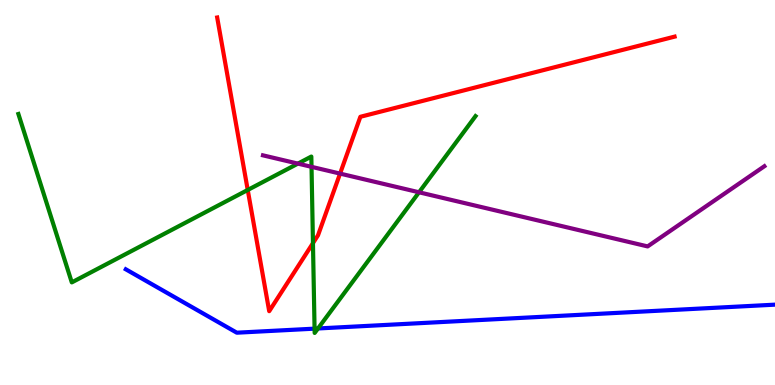[{'lines': ['blue', 'red'], 'intersections': []}, {'lines': ['green', 'red'], 'intersections': [{'x': 3.2, 'y': 5.07}, {'x': 4.04, 'y': 3.68}]}, {'lines': ['purple', 'red'], 'intersections': [{'x': 4.39, 'y': 5.49}]}, {'lines': ['blue', 'green'], 'intersections': [{'x': 4.06, 'y': 1.46}, {'x': 4.1, 'y': 1.47}]}, {'lines': ['blue', 'purple'], 'intersections': []}, {'lines': ['green', 'purple'], 'intersections': [{'x': 3.84, 'y': 5.75}, {'x': 4.02, 'y': 5.67}, {'x': 5.41, 'y': 5.01}]}]